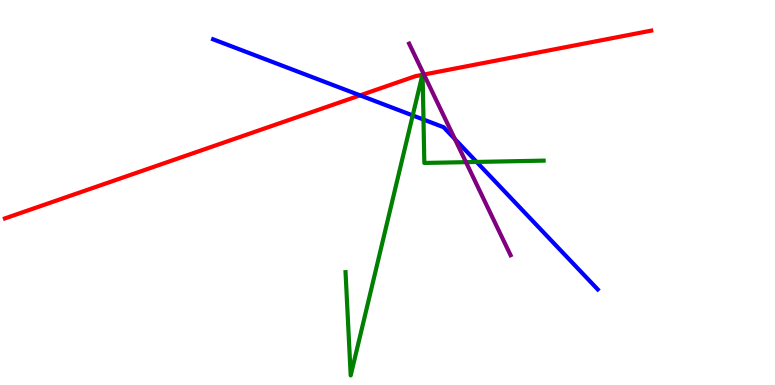[{'lines': ['blue', 'red'], 'intersections': [{'x': 4.65, 'y': 7.52}]}, {'lines': ['green', 'red'], 'intersections': [{'x': 5.45, 'y': 8.06}, {'x': 5.45, 'y': 8.06}]}, {'lines': ['purple', 'red'], 'intersections': [{'x': 5.47, 'y': 8.06}]}, {'lines': ['blue', 'green'], 'intersections': [{'x': 5.33, 'y': 7.0}, {'x': 5.46, 'y': 6.89}, {'x': 6.15, 'y': 5.79}]}, {'lines': ['blue', 'purple'], 'intersections': [{'x': 5.87, 'y': 6.39}]}, {'lines': ['green', 'purple'], 'intersections': [{'x': 6.01, 'y': 5.79}]}]